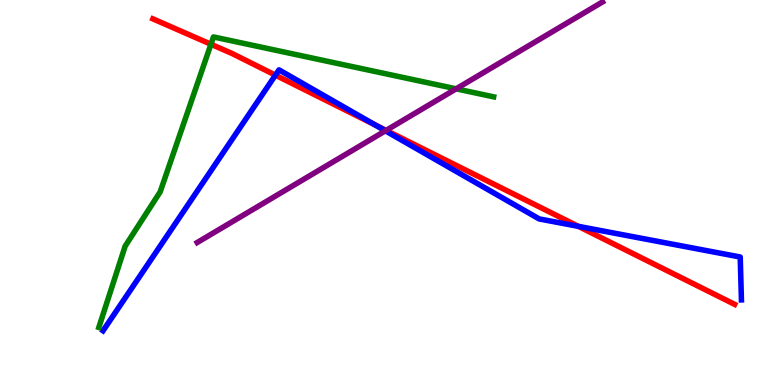[{'lines': ['blue', 'red'], 'intersections': [{'x': 3.55, 'y': 8.05}, {'x': 4.83, 'y': 6.76}, {'x': 7.46, 'y': 4.12}]}, {'lines': ['green', 'red'], 'intersections': [{'x': 2.72, 'y': 8.85}]}, {'lines': ['purple', 'red'], 'intersections': [{'x': 4.98, 'y': 6.61}]}, {'lines': ['blue', 'green'], 'intersections': []}, {'lines': ['blue', 'purple'], 'intersections': [{'x': 4.97, 'y': 6.6}]}, {'lines': ['green', 'purple'], 'intersections': [{'x': 5.89, 'y': 7.69}]}]